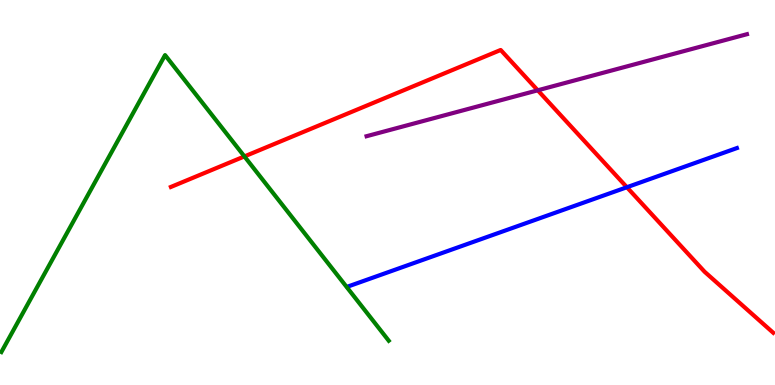[{'lines': ['blue', 'red'], 'intersections': [{'x': 8.09, 'y': 5.14}]}, {'lines': ['green', 'red'], 'intersections': [{'x': 3.15, 'y': 5.94}]}, {'lines': ['purple', 'red'], 'intersections': [{'x': 6.94, 'y': 7.65}]}, {'lines': ['blue', 'green'], 'intersections': []}, {'lines': ['blue', 'purple'], 'intersections': []}, {'lines': ['green', 'purple'], 'intersections': []}]